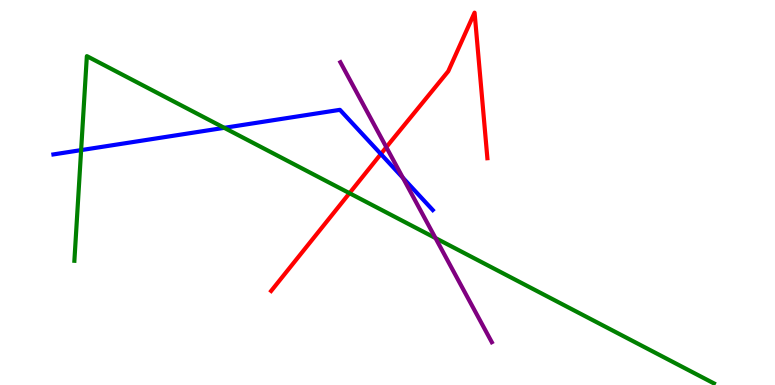[{'lines': ['blue', 'red'], 'intersections': [{'x': 4.91, 'y': 6.0}]}, {'lines': ['green', 'red'], 'intersections': [{'x': 4.51, 'y': 4.98}]}, {'lines': ['purple', 'red'], 'intersections': [{'x': 4.98, 'y': 6.18}]}, {'lines': ['blue', 'green'], 'intersections': [{'x': 1.05, 'y': 6.1}, {'x': 2.89, 'y': 6.68}]}, {'lines': ['blue', 'purple'], 'intersections': [{'x': 5.2, 'y': 5.38}]}, {'lines': ['green', 'purple'], 'intersections': [{'x': 5.62, 'y': 3.82}]}]